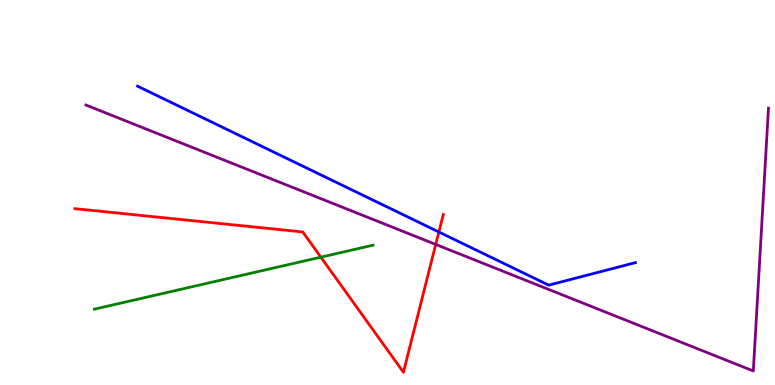[{'lines': ['blue', 'red'], 'intersections': [{'x': 5.66, 'y': 3.97}]}, {'lines': ['green', 'red'], 'intersections': [{'x': 4.14, 'y': 3.32}]}, {'lines': ['purple', 'red'], 'intersections': [{'x': 5.62, 'y': 3.65}]}, {'lines': ['blue', 'green'], 'intersections': []}, {'lines': ['blue', 'purple'], 'intersections': []}, {'lines': ['green', 'purple'], 'intersections': []}]